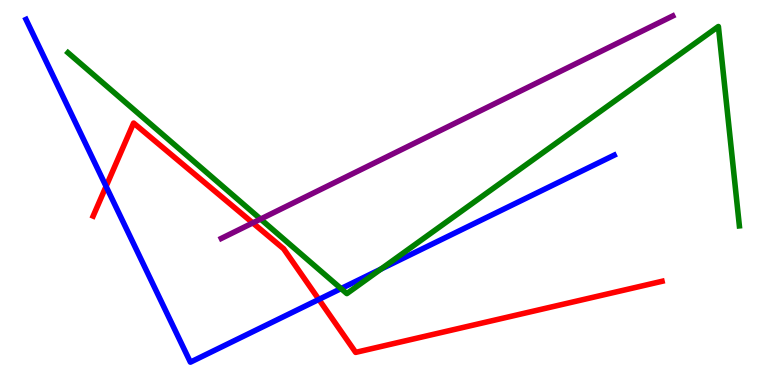[{'lines': ['blue', 'red'], 'intersections': [{'x': 1.37, 'y': 5.16}, {'x': 4.11, 'y': 2.22}]}, {'lines': ['green', 'red'], 'intersections': []}, {'lines': ['purple', 'red'], 'intersections': [{'x': 3.26, 'y': 4.21}]}, {'lines': ['blue', 'green'], 'intersections': [{'x': 4.4, 'y': 2.5}, {'x': 4.91, 'y': 3.01}]}, {'lines': ['blue', 'purple'], 'intersections': []}, {'lines': ['green', 'purple'], 'intersections': [{'x': 3.36, 'y': 4.31}]}]